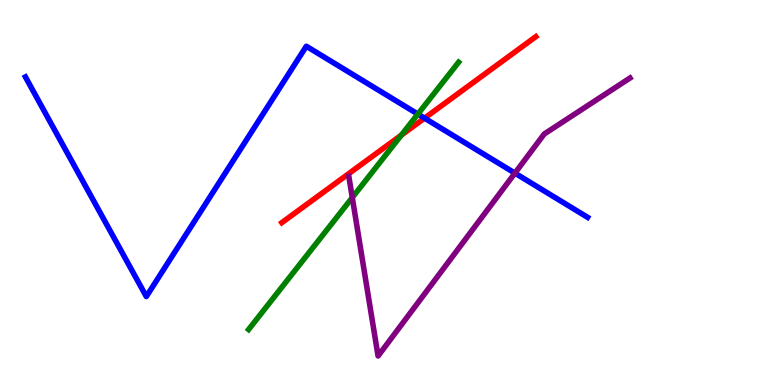[{'lines': ['blue', 'red'], 'intersections': [{'x': 5.48, 'y': 6.93}]}, {'lines': ['green', 'red'], 'intersections': [{'x': 5.18, 'y': 6.49}]}, {'lines': ['purple', 'red'], 'intersections': []}, {'lines': ['blue', 'green'], 'intersections': [{'x': 5.39, 'y': 7.04}]}, {'lines': ['blue', 'purple'], 'intersections': [{'x': 6.64, 'y': 5.5}]}, {'lines': ['green', 'purple'], 'intersections': [{'x': 4.55, 'y': 4.87}]}]